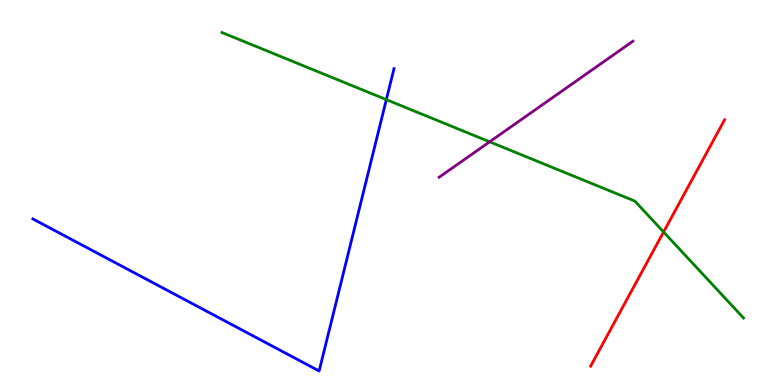[{'lines': ['blue', 'red'], 'intersections': []}, {'lines': ['green', 'red'], 'intersections': [{'x': 8.56, 'y': 3.97}]}, {'lines': ['purple', 'red'], 'intersections': []}, {'lines': ['blue', 'green'], 'intersections': [{'x': 4.98, 'y': 7.41}]}, {'lines': ['blue', 'purple'], 'intersections': []}, {'lines': ['green', 'purple'], 'intersections': [{'x': 6.32, 'y': 6.32}]}]